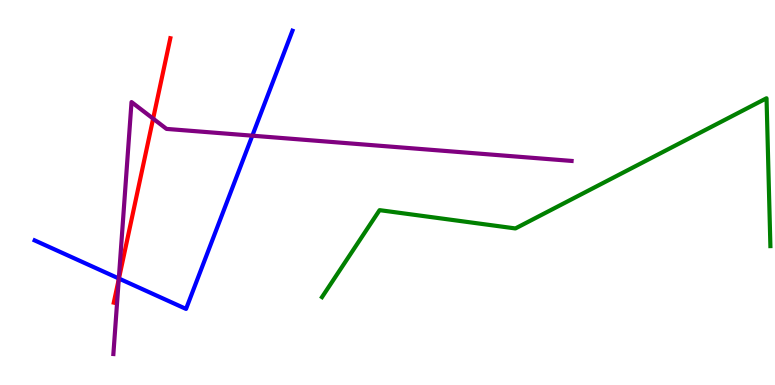[{'lines': ['blue', 'red'], 'intersections': [{'x': 1.53, 'y': 2.77}]}, {'lines': ['green', 'red'], 'intersections': []}, {'lines': ['purple', 'red'], 'intersections': [{'x': 1.53, 'y': 2.74}, {'x': 1.98, 'y': 6.92}]}, {'lines': ['blue', 'green'], 'intersections': []}, {'lines': ['blue', 'purple'], 'intersections': [{'x': 1.53, 'y': 2.77}, {'x': 3.26, 'y': 6.48}]}, {'lines': ['green', 'purple'], 'intersections': []}]